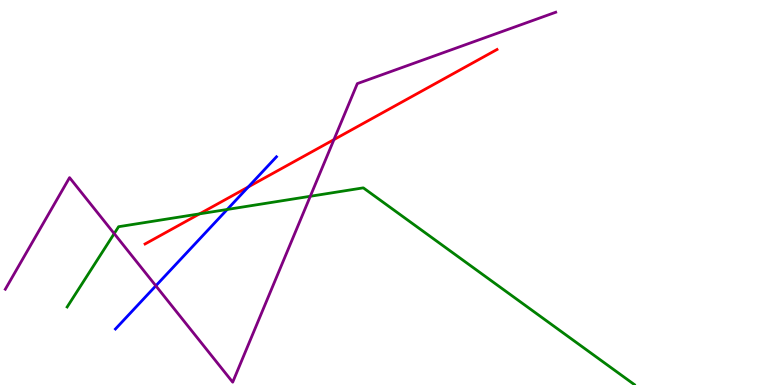[{'lines': ['blue', 'red'], 'intersections': [{'x': 3.2, 'y': 5.14}]}, {'lines': ['green', 'red'], 'intersections': [{'x': 2.58, 'y': 4.45}]}, {'lines': ['purple', 'red'], 'intersections': [{'x': 4.31, 'y': 6.37}]}, {'lines': ['blue', 'green'], 'intersections': [{'x': 2.93, 'y': 4.56}]}, {'lines': ['blue', 'purple'], 'intersections': [{'x': 2.01, 'y': 2.58}]}, {'lines': ['green', 'purple'], 'intersections': [{'x': 1.47, 'y': 3.93}, {'x': 4.0, 'y': 4.9}]}]